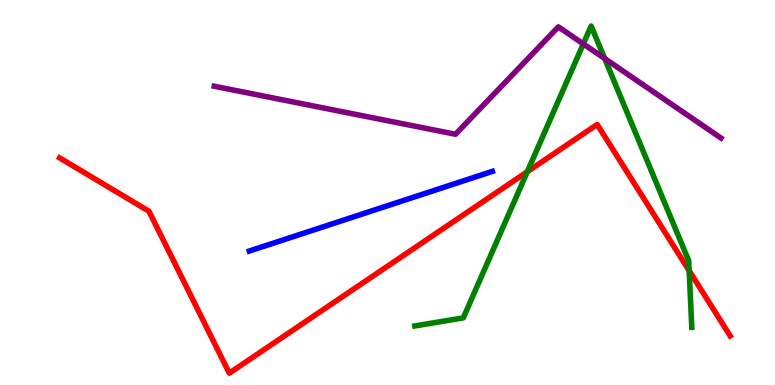[{'lines': ['blue', 'red'], 'intersections': []}, {'lines': ['green', 'red'], 'intersections': [{'x': 6.8, 'y': 5.54}, {'x': 8.89, 'y': 2.97}]}, {'lines': ['purple', 'red'], 'intersections': []}, {'lines': ['blue', 'green'], 'intersections': []}, {'lines': ['blue', 'purple'], 'intersections': []}, {'lines': ['green', 'purple'], 'intersections': [{'x': 7.53, 'y': 8.86}, {'x': 7.8, 'y': 8.48}]}]